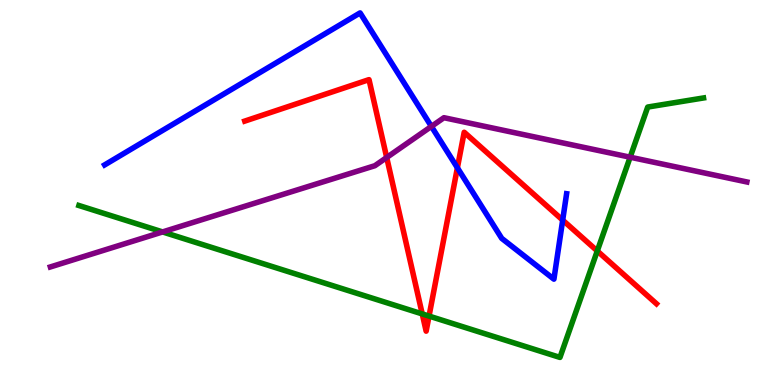[{'lines': ['blue', 'red'], 'intersections': [{'x': 5.9, 'y': 5.64}, {'x': 7.26, 'y': 4.28}]}, {'lines': ['green', 'red'], 'intersections': [{'x': 5.45, 'y': 1.85}, {'x': 5.54, 'y': 1.79}, {'x': 7.71, 'y': 3.48}]}, {'lines': ['purple', 'red'], 'intersections': [{'x': 4.99, 'y': 5.91}]}, {'lines': ['blue', 'green'], 'intersections': []}, {'lines': ['blue', 'purple'], 'intersections': [{'x': 5.57, 'y': 6.72}]}, {'lines': ['green', 'purple'], 'intersections': [{'x': 2.1, 'y': 3.98}, {'x': 8.13, 'y': 5.92}]}]